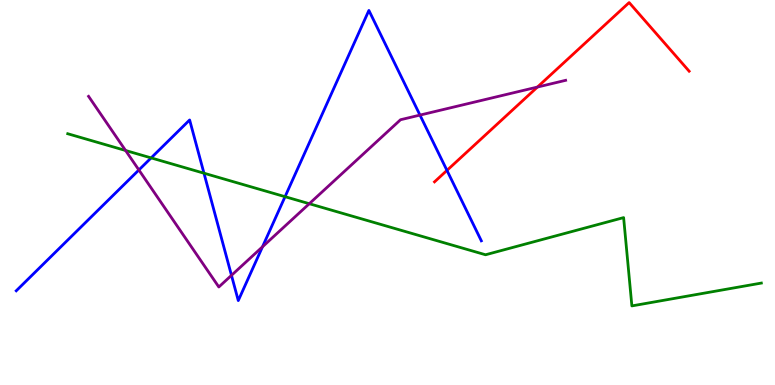[{'lines': ['blue', 'red'], 'intersections': [{'x': 5.77, 'y': 5.57}]}, {'lines': ['green', 'red'], 'intersections': []}, {'lines': ['purple', 'red'], 'intersections': [{'x': 6.93, 'y': 7.74}]}, {'lines': ['blue', 'green'], 'intersections': [{'x': 1.95, 'y': 5.9}, {'x': 2.63, 'y': 5.5}, {'x': 3.68, 'y': 4.89}]}, {'lines': ['blue', 'purple'], 'intersections': [{'x': 1.79, 'y': 5.59}, {'x': 2.99, 'y': 2.85}, {'x': 3.39, 'y': 3.59}, {'x': 5.42, 'y': 7.01}]}, {'lines': ['green', 'purple'], 'intersections': [{'x': 1.62, 'y': 6.09}, {'x': 3.99, 'y': 4.71}]}]